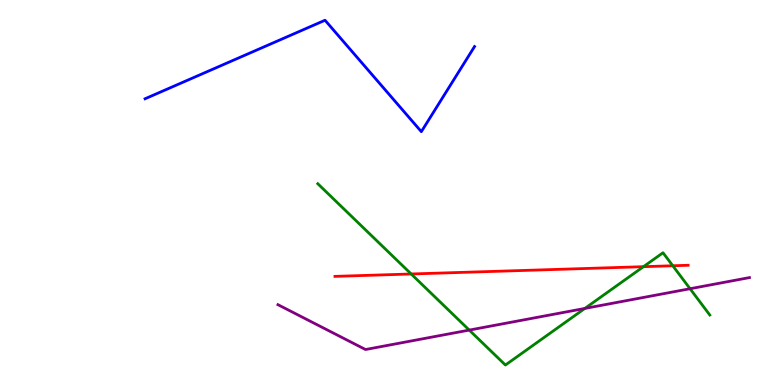[{'lines': ['blue', 'red'], 'intersections': []}, {'lines': ['green', 'red'], 'intersections': [{'x': 5.31, 'y': 2.88}, {'x': 8.3, 'y': 3.07}, {'x': 8.68, 'y': 3.1}]}, {'lines': ['purple', 'red'], 'intersections': []}, {'lines': ['blue', 'green'], 'intersections': []}, {'lines': ['blue', 'purple'], 'intersections': []}, {'lines': ['green', 'purple'], 'intersections': [{'x': 6.05, 'y': 1.43}, {'x': 7.55, 'y': 1.99}, {'x': 8.9, 'y': 2.5}]}]